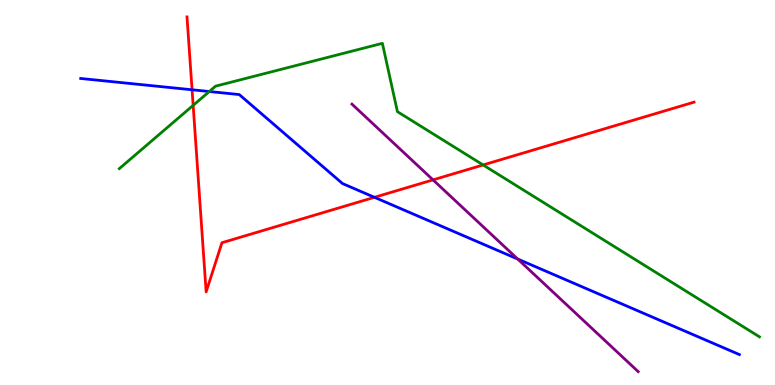[{'lines': ['blue', 'red'], 'intersections': [{'x': 2.48, 'y': 7.67}, {'x': 4.83, 'y': 4.87}]}, {'lines': ['green', 'red'], 'intersections': [{'x': 2.49, 'y': 7.26}, {'x': 6.23, 'y': 5.72}]}, {'lines': ['purple', 'red'], 'intersections': [{'x': 5.59, 'y': 5.33}]}, {'lines': ['blue', 'green'], 'intersections': [{'x': 2.7, 'y': 7.62}]}, {'lines': ['blue', 'purple'], 'intersections': [{'x': 6.68, 'y': 3.27}]}, {'lines': ['green', 'purple'], 'intersections': []}]